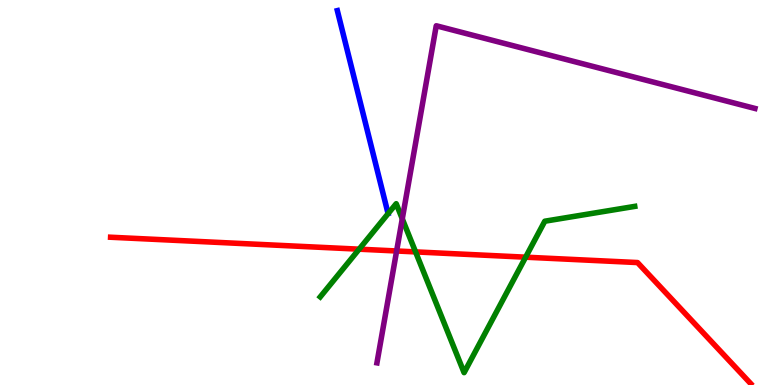[{'lines': ['blue', 'red'], 'intersections': []}, {'lines': ['green', 'red'], 'intersections': [{'x': 4.63, 'y': 3.53}, {'x': 5.36, 'y': 3.46}, {'x': 6.78, 'y': 3.32}]}, {'lines': ['purple', 'red'], 'intersections': [{'x': 5.12, 'y': 3.48}]}, {'lines': ['blue', 'green'], 'intersections': []}, {'lines': ['blue', 'purple'], 'intersections': []}, {'lines': ['green', 'purple'], 'intersections': [{'x': 5.19, 'y': 4.32}]}]